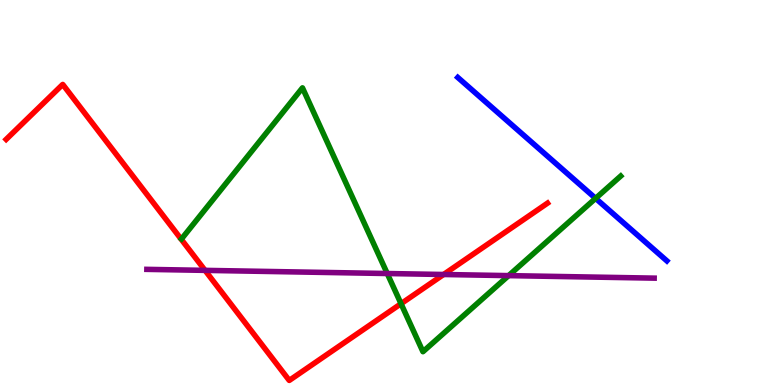[{'lines': ['blue', 'red'], 'intersections': []}, {'lines': ['green', 'red'], 'intersections': [{'x': 5.17, 'y': 2.11}]}, {'lines': ['purple', 'red'], 'intersections': [{'x': 2.65, 'y': 2.98}, {'x': 5.72, 'y': 2.87}]}, {'lines': ['blue', 'green'], 'intersections': [{'x': 7.69, 'y': 4.85}]}, {'lines': ['blue', 'purple'], 'intersections': []}, {'lines': ['green', 'purple'], 'intersections': [{'x': 5.0, 'y': 2.9}, {'x': 6.56, 'y': 2.84}]}]